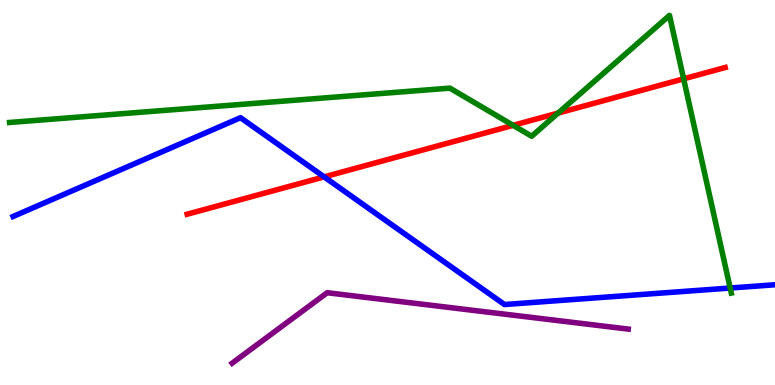[{'lines': ['blue', 'red'], 'intersections': [{'x': 4.18, 'y': 5.41}]}, {'lines': ['green', 'red'], 'intersections': [{'x': 6.62, 'y': 6.74}, {'x': 7.2, 'y': 7.06}, {'x': 8.82, 'y': 7.95}]}, {'lines': ['purple', 'red'], 'intersections': []}, {'lines': ['blue', 'green'], 'intersections': [{'x': 9.42, 'y': 2.52}]}, {'lines': ['blue', 'purple'], 'intersections': []}, {'lines': ['green', 'purple'], 'intersections': []}]